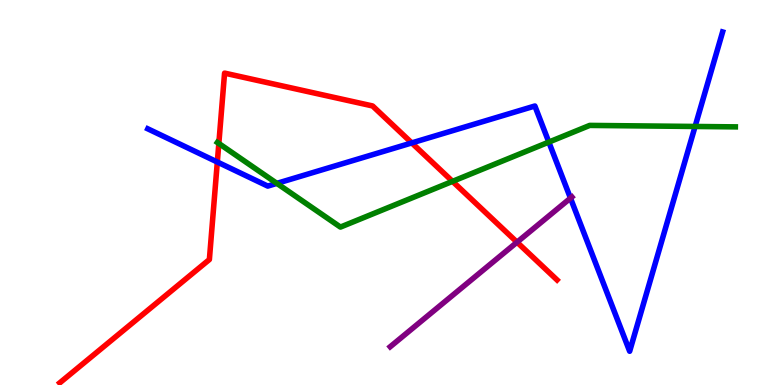[{'lines': ['blue', 'red'], 'intersections': [{'x': 2.8, 'y': 5.79}, {'x': 5.31, 'y': 6.29}]}, {'lines': ['green', 'red'], 'intersections': [{'x': 2.82, 'y': 6.27}, {'x': 5.84, 'y': 5.29}]}, {'lines': ['purple', 'red'], 'intersections': [{'x': 6.67, 'y': 3.71}]}, {'lines': ['blue', 'green'], 'intersections': [{'x': 3.57, 'y': 5.24}, {'x': 7.08, 'y': 6.31}, {'x': 8.97, 'y': 6.72}]}, {'lines': ['blue', 'purple'], 'intersections': [{'x': 7.36, 'y': 4.85}]}, {'lines': ['green', 'purple'], 'intersections': []}]